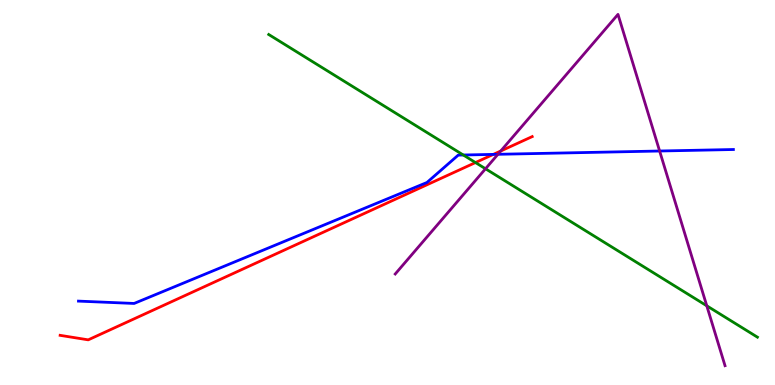[{'lines': ['blue', 'red'], 'intersections': [{'x': 6.37, 'y': 5.99}]}, {'lines': ['green', 'red'], 'intersections': [{'x': 6.14, 'y': 5.78}]}, {'lines': ['purple', 'red'], 'intersections': [{'x': 6.46, 'y': 6.08}]}, {'lines': ['blue', 'green'], 'intersections': [{'x': 5.98, 'y': 5.97}]}, {'lines': ['blue', 'purple'], 'intersections': [{'x': 6.42, 'y': 5.99}, {'x': 8.51, 'y': 6.08}]}, {'lines': ['green', 'purple'], 'intersections': [{'x': 6.26, 'y': 5.62}, {'x': 9.12, 'y': 2.06}]}]